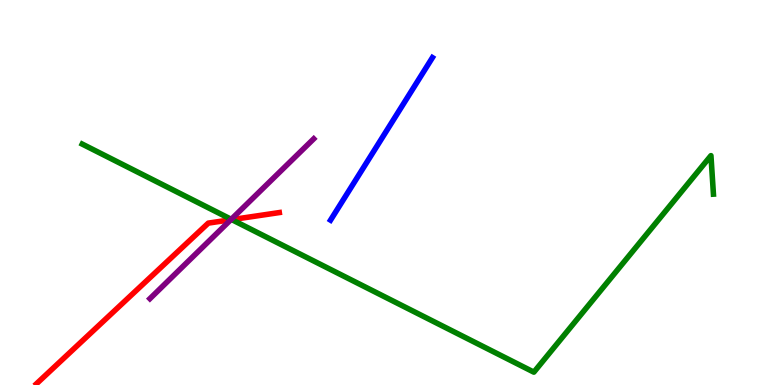[{'lines': ['blue', 'red'], 'intersections': []}, {'lines': ['green', 'red'], 'intersections': [{'x': 2.99, 'y': 4.3}]}, {'lines': ['purple', 'red'], 'intersections': [{'x': 2.98, 'y': 4.29}]}, {'lines': ['blue', 'green'], 'intersections': []}, {'lines': ['blue', 'purple'], 'intersections': []}, {'lines': ['green', 'purple'], 'intersections': [{'x': 2.98, 'y': 4.3}]}]